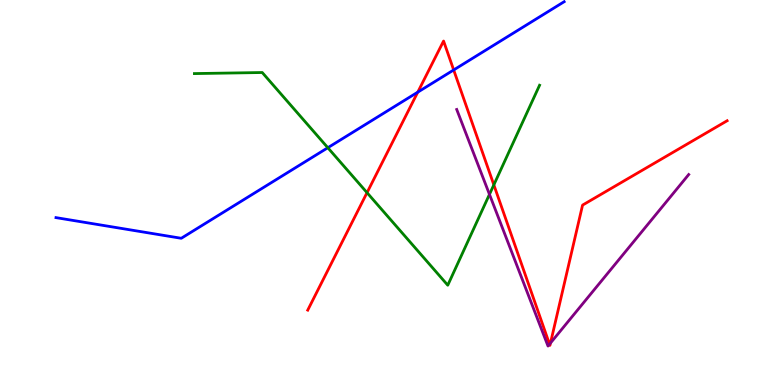[{'lines': ['blue', 'red'], 'intersections': [{'x': 5.39, 'y': 7.61}, {'x': 5.85, 'y': 8.18}]}, {'lines': ['green', 'red'], 'intersections': [{'x': 4.74, 'y': 5.0}, {'x': 6.37, 'y': 5.2}]}, {'lines': ['purple', 'red'], 'intersections': [{'x': 7.09, 'y': 1.06}, {'x': 7.1, 'y': 1.09}]}, {'lines': ['blue', 'green'], 'intersections': [{'x': 4.23, 'y': 6.16}]}, {'lines': ['blue', 'purple'], 'intersections': []}, {'lines': ['green', 'purple'], 'intersections': [{'x': 6.32, 'y': 4.95}]}]